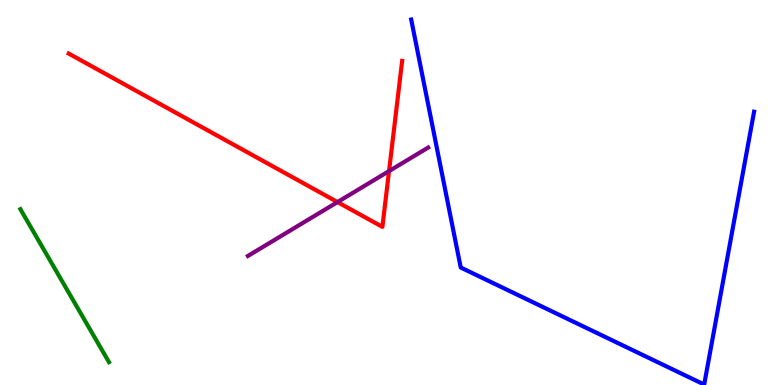[{'lines': ['blue', 'red'], 'intersections': []}, {'lines': ['green', 'red'], 'intersections': []}, {'lines': ['purple', 'red'], 'intersections': [{'x': 4.36, 'y': 4.75}, {'x': 5.02, 'y': 5.56}]}, {'lines': ['blue', 'green'], 'intersections': []}, {'lines': ['blue', 'purple'], 'intersections': []}, {'lines': ['green', 'purple'], 'intersections': []}]